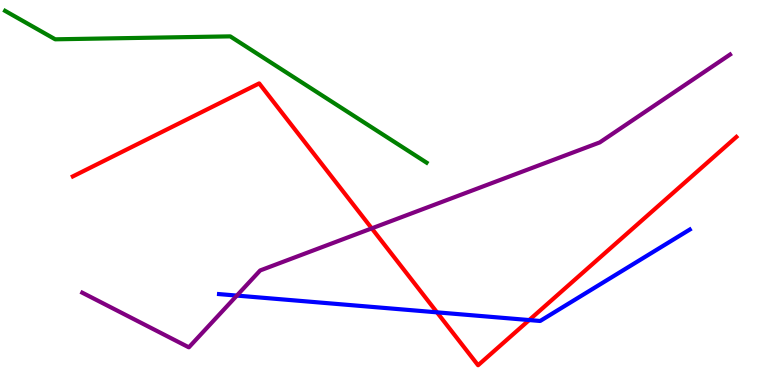[{'lines': ['blue', 'red'], 'intersections': [{'x': 5.64, 'y': 1.89}, {'x': 6.83, 'y': 1.69}]}, {'lines': ['green', 'red'], 'intersections': []}, {'lines': ['purple', 'red'], 'intersections': [{'x': 4.8, 'y': 4.07}]}, {'lines': ['blue', 'green'], 'intersections': []}, {'lines': ['blue', 'purple'], 'intersections': [{'x': 3.06, 'y': 2.32}]}, {'lines': ['green', 'purple'], 'intersections': []}]